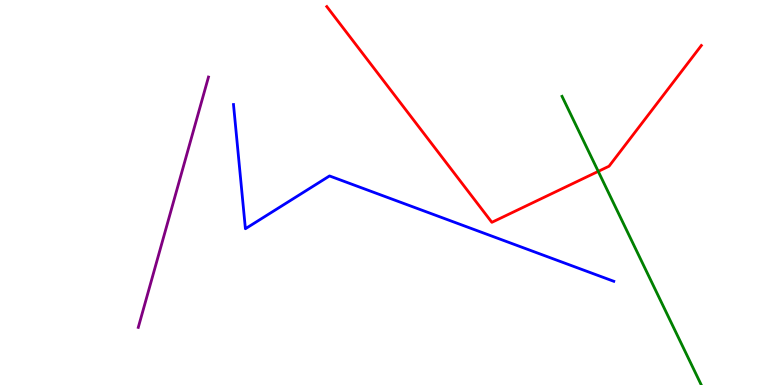[{'lines': ['blue', 'red'], 'intersections': []}, {'lines': ['green', 'red'], 'intersections': [{'x': 7.72, 'y': 5.55}]}, {'lines': ['purple', 'red'], 'intersections': []}, {'lines': ['blue', 'green'], 'intersections': []}, {'lines': ['blue', 'purple'], 'intersections': []}, {'lines': ['green', 'purple'], 'intersections': []}]